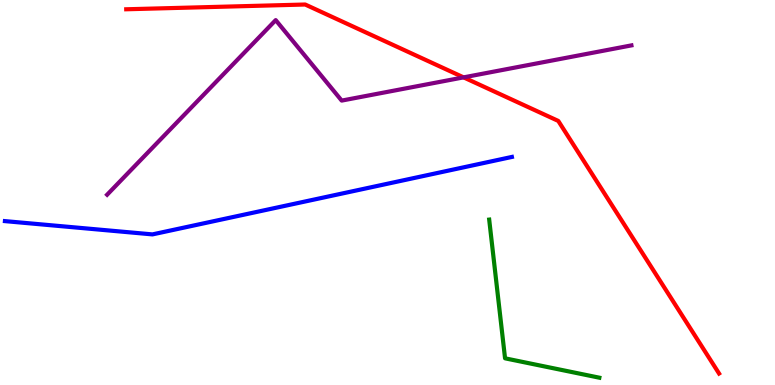[{'lines': ['blue', 'red'], 'intersections': []}, {'lines': ['green', 'red'], 'intersections': []}, {'lines': ['purple', 'red'], 'intersections': [{'x': 5.98, 'y': 7.99}]}, {'lines': ['blue', 'green'], 'intersections': []}, {'lines': ['blue', 'purple'], 'intersections': []}, {'lines': ['green', 'purple'], 'intersections': []}]